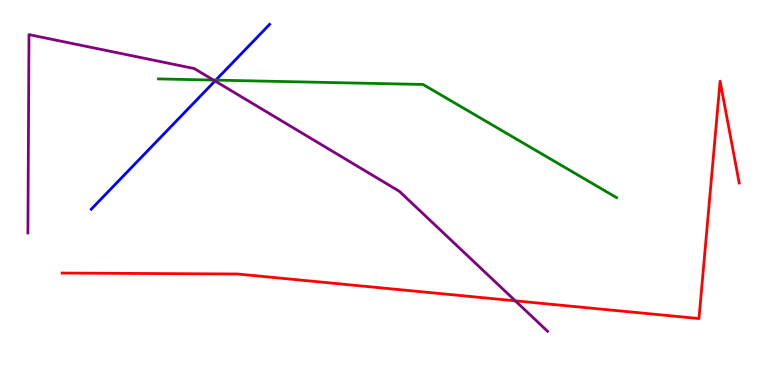[{'lines': ['blue', 'red'], 'intersections': []}, {'lines': ['green', 'red'], 'intersections': []}, {'lines': ['purple', 'red'], 'intersections': [{'x': 6.65, 'y': 2.19}]}, {'lines': ['blue', 'green'], 'intersections': [{'x': 2.78, 'y': 7.92}]}, {'lines': ['blue', 'purple'], 'intersections': [{'x': 2.77, 'y': 7.9}]}, {'lines': ['green', 'purple'], 'intersections': [{'x': 2.75, 'y': 7.92}]}]